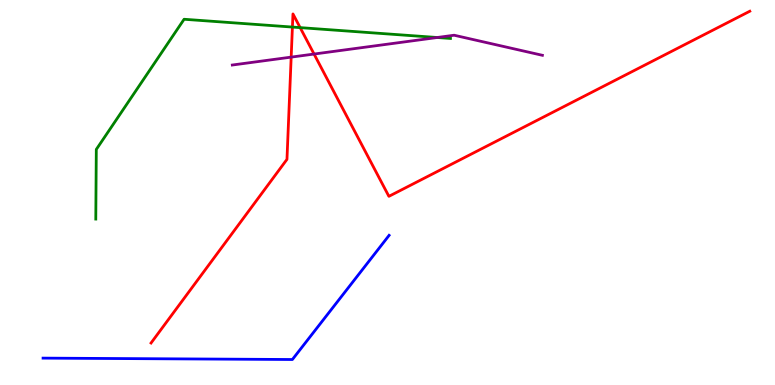[{'lines': ['blue', 'red'], 'intersections': []}, {'lines': ['green', 'red'], 'intersections': [{'x': 3.77, 'y': 9.3}, {'x': 3.87, 'y': 9.28}]}, {'lines': ['purple', 'red'], 'intersections': [{'x': 3.76, 'y': 8.52}, {'x': 4.05, 'y': 8.6}]}, {'lines': ['blue', 'green'], 'intersections': []}, {'lines': ['blue', 'purple'], 'intersections': []}, {'lines': ['green', 'purple'], 'intersections': [{'x': 5.64, 'y': 9.03}]}]